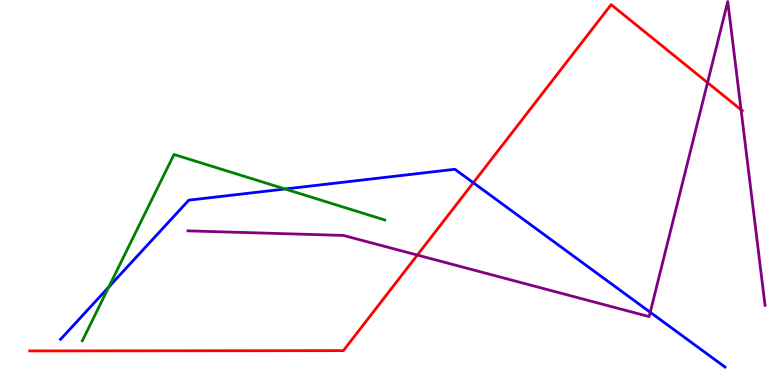[{'lines': ['blue', 'red'], 'intersections': [{'x': 6.11, 'y': 5.25}]}, {'lines': ['green', 'red'], 'intersections': []}, {'lines': ['purple', 'red'], 'intersections': [{'x': 5.39, 'y': 3.38}, {'x': 9.13, 'y': 7.85}, {'x': 9.56, 'y': 7.15}]}, {'lines': ['blue', 'green'], 'intersections': [{'x': 1.4, 'y': 2.55}, {'x': 3.68, 'y': 5.09}]}, {'lines': ['blue', 'purple'], 'intersections': [{'x': 8.39, 'y': 1.89}]}, {'lines': ['green', 'purple'], 'intersections': []}]